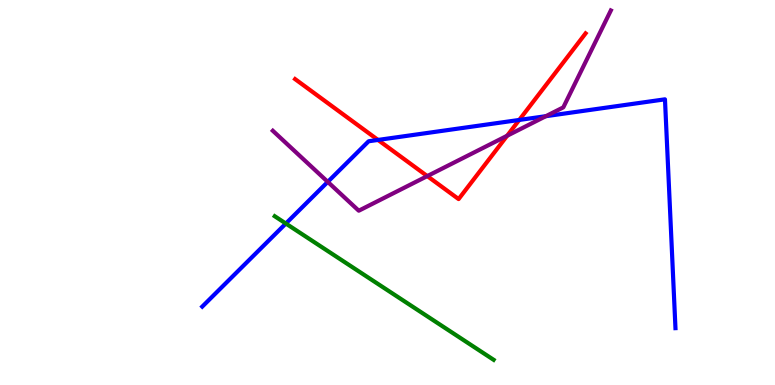[{'lines': ['blue', 'red'], 'intersections': [{'x': 4.88, 'y': 6.37}, {'x': 6.7, 'y': 6.88}]}, {'lines': ['green', 'red'], 'intersections': []}, {'lines': ['purple', 'red'], 'intersections': [{'x': 5.51, 'y': 5.43}, {'x': 6.54, 'y': 6.47}]}, {'lines': ['blue', 'green'], 'intersections': [{'x': 3.69, 'y': 4.19}]}, {'lines': ['blue', 'purple'], 'intersections': [{'x': 4.23, 'y': 5.28}, {'x': 7.04, 'y': 6.98}]}, {'lines': ['green', 'purple'], 'intersections': []}]